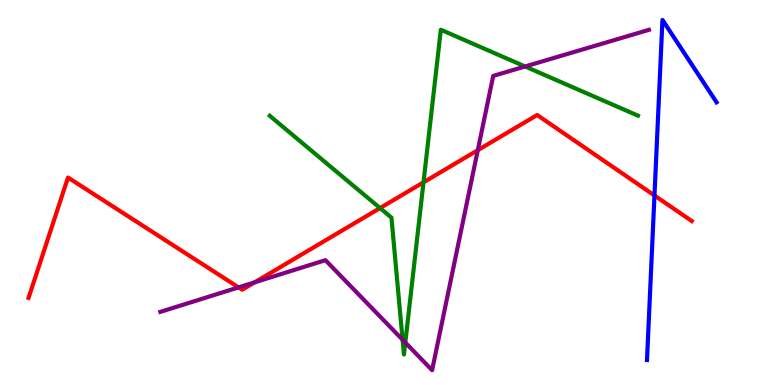[{'lines': ['blue', 'red'], 'intersections': [{'x': 8.44, 'y': 4.92}]}, {'lines': ['green', 'red'], 'intersections': [{'x': 4.9, 'y': 4.6}, {'x': 5.46, 'y': 5.26}]}, {'lines': ['purple', 'red'], 'intersections': [{'x': 3.08, 'y': 2.54}, {'x': 3.29, 'y': 2.67}, {'x': 6.17, 'y': 6.1}]}, {'lines': ['blue', 'green'], 'intersections': []}, {'lines': ['blue', 'purple'], 'intersections': []}, {'lines': ['green', 'purple'], 'intersections': [{'x': 5.19, 'y': 1.17}, {'x': 5.23, 'y': 1.1}, {'x': 6.78, 'y': 8.27}]}]